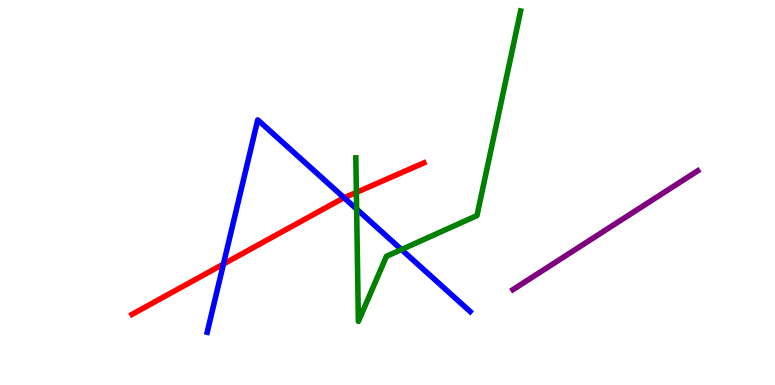[{'lines': ['blue', 'red'], 'intersections': [{'x': 2.88, 'y': 3.14}, {'x': 4.44, 'y': 4.86}]}, {'lines': ['green', 'red'], 'intersections': [{'x': 4.6, 'y': 5.0}]}, {'lines': ['purple', 'red'], 'intersections': []}, {'lines': ['blue', 'green'], 'intersections': [{'x': 4.6, 'y': 4.57}, {'x': 5.18, 'y': 3.52}]}, {'lines': ['blue', 'purple'], 'intersections': []}, {'lines': ['green', 'purple'], 'intersections': []}]